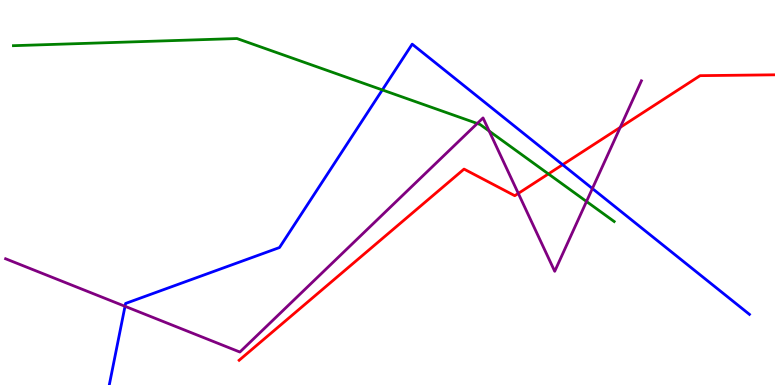[{'lines': ['blue', 'red'], 'intersections': [{'x': 7.26, 'y': 5.72}]}, {'lines': ['green', 'red'], 'intersections': [{'x': 7.08, 'y': 5.48}]}, {'lines': ['purple', 'red'], 'intersections': [{'x': 6.69, 'y': 4.98}, {'x': 8.0, 'y': 6.69}]}, {'lines': ['blue', 'green'], 'intersections': [{'x': 4.93, 'y': 7.66}]}, {'lines': ['blue', 'purple'], 'intersections': [{'x': 1.61, 'y': 2.04}, {'x': 7.64, 'y': 5.1}]}, {'lines': ['green', 'purple'], 'intersections': [{'x': 6.16, 'y': 6.79}, {'x': 6.31, 'y': 6.6}, {'x': 7.57, 'y': 4.77}]}]